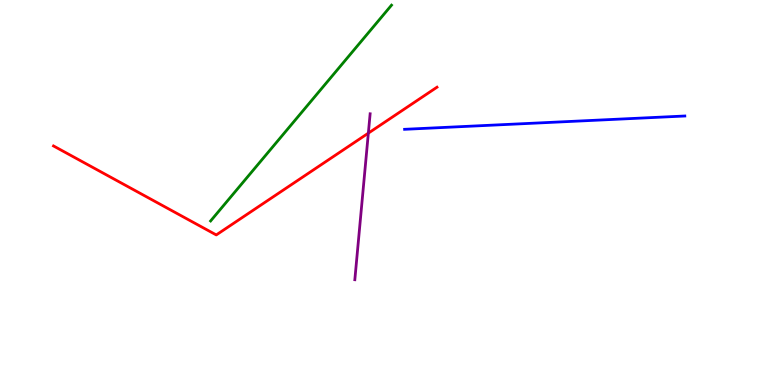[{'lines': ['blue', 'red'], 'intersections': []}, {'lines': ['green', 'red'], 'intersections': []}, {'lines': ['purple', 'red'], 'intersections': [{'x': 4.75, 'y': 6.54}]}, {'lines': ['blue', 'green'], 'intersections': []}, {'lines': ['blue', 'purple'], 'intersections': []}, {'lines': ['green', 'purple'], 'intersections': []}]